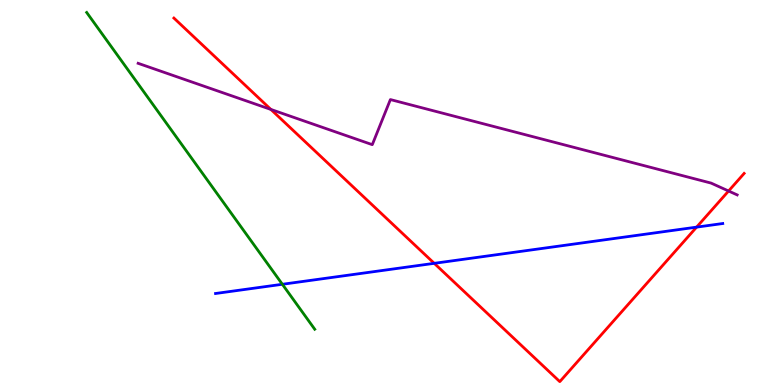[{'lines': ['blue', 'red'], 'intersections': [{'x': 5.6, 'y': 3.16}, {'x': 8.99, 'y': 4.1}]}, {'lines': ['green', 'red'], 'intersections': []}, {'lines': ['purple', 'red'], 'intersections': [{'x': 3.5, 'y': 7.16}, {'x': 9.4, 'y': 5.04}]}, {'lines': ['blue', 'green'], 'intersections': [{'x': 3.64, 'y': 2.62}]}, {'lines': ['blue', 'purple'], 'intersections': []}, {'lines': ['green', 'purple'], 'intersections': []}]